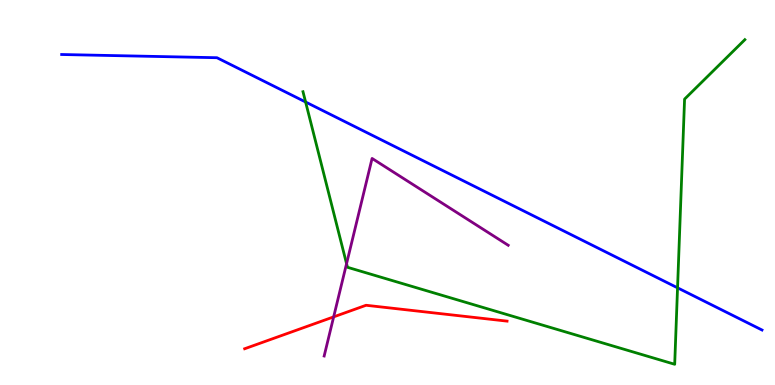[{'lines': ['blue', 'red'], 'intersections': []}, {'lines': ['green', 'red'], 'intersections': []}, {'lines': ['purple', 'red'], 'intersections': [{'x': 4.31, 'y': 1.77}]}, {'lines': ['blue', 'green'], 'intersections': [{'x': 3.94, 'y': 7.35}, {'x': 8.74, 'y': 2.52}]}, {'lines': ['blue', 'purple'], 'intersections': []}, {'lines': ['green', 'purple'], 'intersections': [{'x': 4.47, 'y': 3.15}]}]